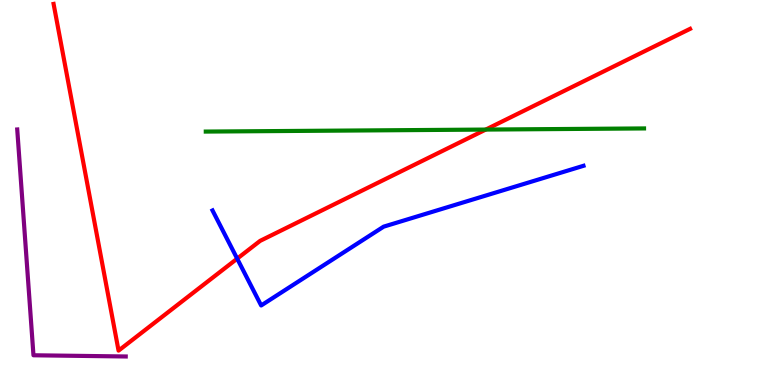[{'lines': ['blue', 'red'], 'intersections': [{'x': 3.06, 'y': 3.28}]}, {'lines': ['green', 'red'], 'intersections': [{'x': 6.27, 'y': 6.63}]}, {'lines': ['purple', 'red'], 'intersections': []}, {'lines': ['blue', 'green'], 'intersections': []}, {'lines': ['blue', 'purple'], 'intersections': []}, {'lines': ['green', 'purple'], 'intersections': []}]